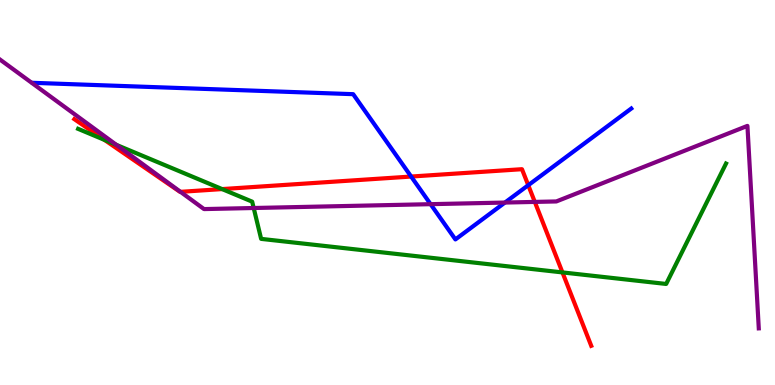[{'lines': ['blue', 'red'], 'intersections': [{'x': 5.31, 'y': 5.41}, {'x': 6.82, 'y': 5.19}]}, {'lines': ['green', 'red'], 'intersections': [{'x': 1.35, 'y': 6.37}, {'x': 2.87, 'y': 5.09}, {'x': 7.26, 'y': 2.92}]}, {'lines': ['purple', 'red'], 'intersections': [{'x': 2.33, 'y': 5.02}, {'x': 6.9, 'y': 4.76}]}, {'lines': ['blue', 'green'], 'intersections': []}, {'lines': ['blue', 'purple'], 'intersections': [{'x': 5.56, 'y': 4.7}, {'x': 6.52, 'y': 4.74}]}, {'lines': ['green', 'purple'], 'intersections': [{'x': 1.5, 'y': 6.24}, {'x': 3.27, 'y': 4.6}]}]